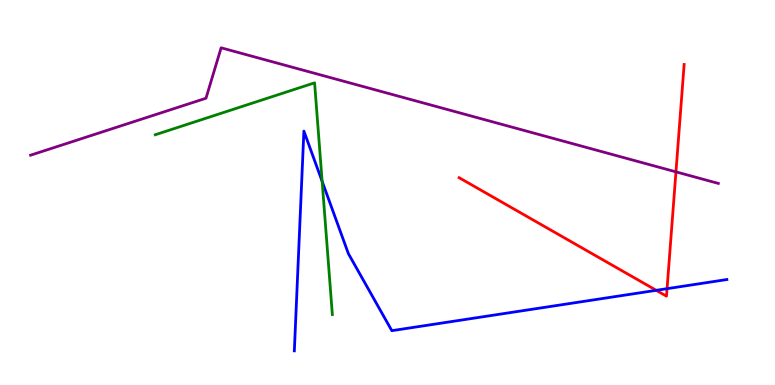[{'lines': ['blue', 'red'], 'intersections': [{'x': 8.47, 'y': 2.46}, {'x': 8.61, 'y': 2.5}]}, {'lines': ['green', 'red'], 'intersections': []}, {'lines': ['purple', 'red'], 'intersections': [{'x': 8.72, 'y': 5.54}]}, {'lines': ['blue', 'green'], 'intersections': [{'x': 4.16, 'y': 5.29}]}, {'lines': ['blue', 'purple'], 'intersections': []}, {'lines': ['green', 'purple'], 'intersections': []}]